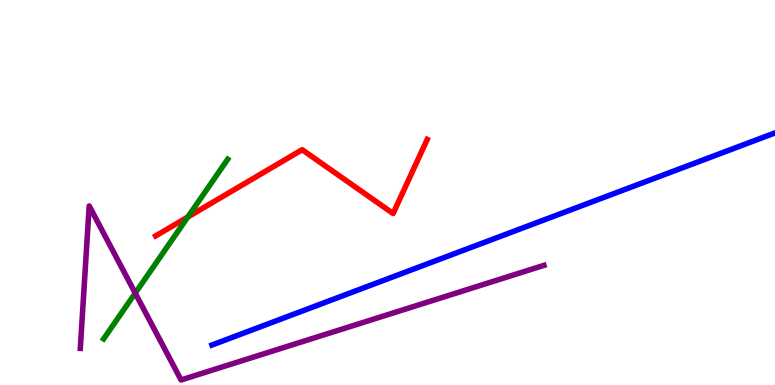[{'lines': ['blue', 'red'], 'intersections': []}, {'lines': ['green', 'red'], 'intersections': [{'x': 2.42, 'y': 4.36}]}, {'lines': ['purple', 'red'], 'intersections': []}, {'lines': ['blue', 'green'], 'intersections': []}, {'lines': ['blue', 'purple'], 'intersections': []}, {'lines': ['green', 'purple'], 'intersections': [{'x': 1.74, 'y': 2.39}]}]